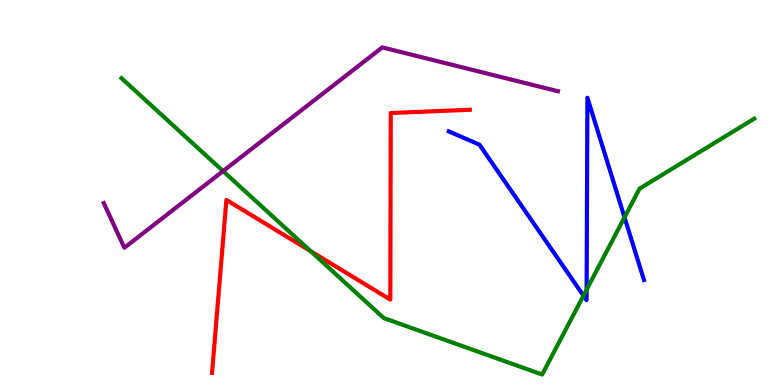[{'lines': ['blue', 'red'], 'intersections': []}, {'lines': ['green', 'red'], 'intersections': [{'x': 4.01, 'y': 3.48}]}, {'lines': ['purple', 'red'], 'intersections': []}, {'lines': ['blue', 'green'], 'intersections': [{'x': 7.53, 'y': 2.32}, {'x': 7.57, 'y': 2.48}, {'x': 8.06, 'y': 4.35}]}, {'lines': ['blue', 'purple'], 'intersections': []}, {'lines': ['green', 'purple'], 'intersections': [{'x': 2.88, 'y': 5.56}]}]